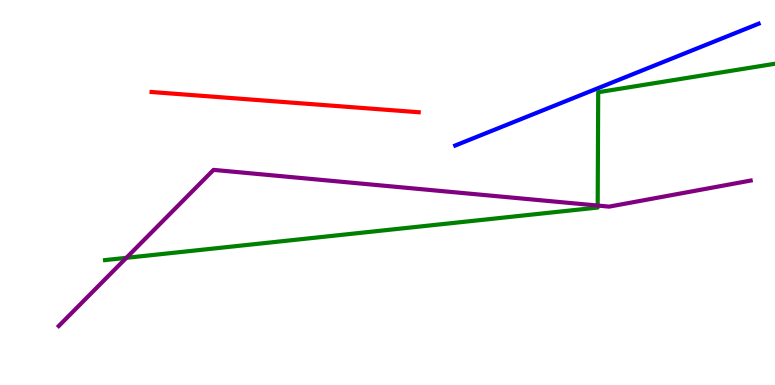[{'lines': ['blue', 'red'], 'intersections': []}, {'lines': ['green', 'red'], 'intersections': []}, {'lines': ['purple', 'red'], 'intersections': []}, {'lines': ['blue', 'green'], 'intersections': []}, {'lines': ['blue', 'purple'], 'intersections': []}, {'lines': ['green', 'purple'], 'intersections': [{'x': 1.63, 'y': 3.3}, {'x': 7.71, 'y': 4.66}]}]